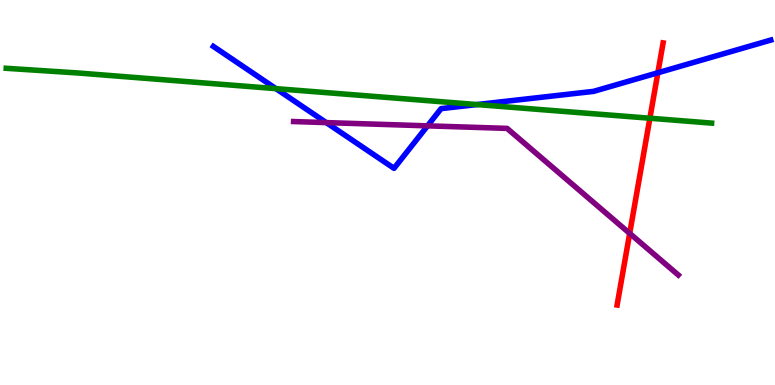[{'lines': ['blue', 'red'], 'intersections': [{'x': 8.49, 'y': 8.11}]}, {'lines': ['green', 'red'], 'intersections': [{'x': 8.39, 'y': 6.93}]}, {'lines': ['purple', 'red'], 'intersections': [{'x': 8.12, 'y': 3.94}]}, {'lines': ['blue', 'green'], 'intersections': [{'x': 3.56, 'y': 7.7}, {'x': 6.15, 'y': 7.28}]}, {'lines': ['blue', 'purple'], 'intersections': [{'x': 4.21, 'y': 6.82}, {'x': 5.52, 'y': 6.73}]}, {'lines': ['green', 'purple'], 'intersections': []}]